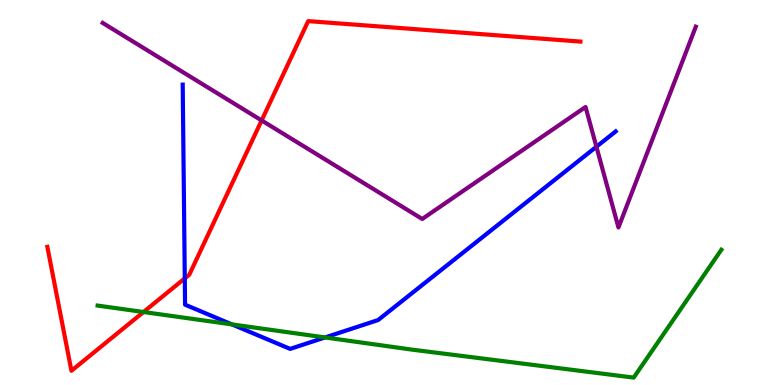[{'lines': ['blue', 'red'], 'intersections': [{'x': 2.38, 'y': 2.77}]}, {'lines': ['green', 'red'], 'intersections': [{'x': 1.85, 'y': 1.9}]}, {'lines': ['purple', 'red'], 'intersections': [{'x': 3.38, 'y': 6.87}]}, {'lines': ['blue', 'green'], 'intersections': [{'x': 2.99, 'y': 1.57}, {'x': 4.19, 'y': 1.24}]}, {'lines': ['blue', 'purple'], 'intersections': [{'x': 7.7, 'y': 6.19}]}, {'lines': ['green', 'purple'], 'intersections': []}]